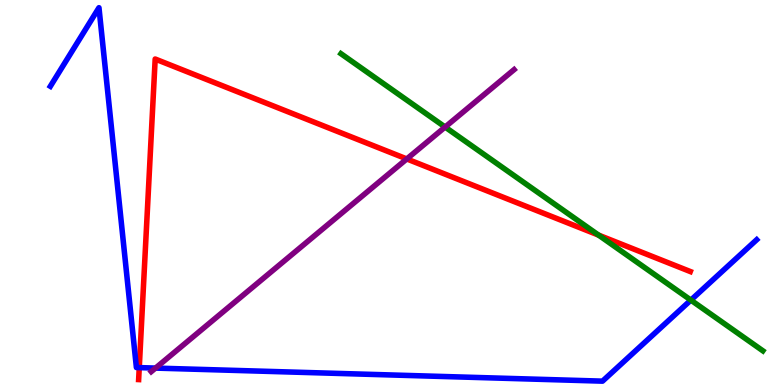[{'lines': ['blue', 'red'], 'intersections': [{'x': 1.8, 'y': 0.452}]}, {'lines': ['green', 'red'], 'intersections': [{'x': 7.72, 'y': 3.89}]}, {'lines': ['purple', 'red'], 'intersections': [{'x': 5.25, 'y': 5.87}]}, {'lines': ['blue', 'green'], 'intersections': [{'x': 8.91, 'y': 2.2}]}, {'lines': ['blue', 'purple'], 'intersections': [{'x': 2.01, 'y': 0.439}]}, {'lines': ['green', 'purple'], 'intersections': [{'x': 5.74, 'y': 6.7}]}]